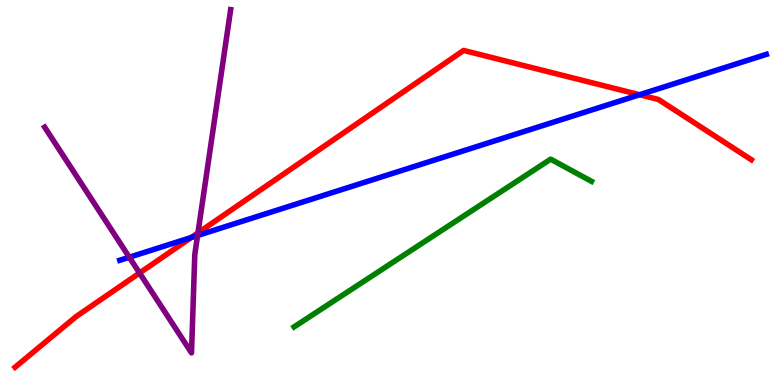[{'lines': ['blue', 'red'], 'intersections': [{'x': 2.47, 'y': 3.83}, {'x': 8.25, 'y': 7.54}]}, {'lines': ['green', 'red'], 'intersections': []}, {'lines': ['purple', 'red'], 'intersections': [{'x': 1.8, 'y': 2.91}, {'x': 2.55, 'y': 3.95}]}, {'lines': ['blue', 'green'], 'intersections': []}, {'lines': ['blue', 'purple'], 'intersections': [{'x': 1.67, 'y': 3.32}, {'x': 2.55, 'y': 3.88}]}, {'lines': ['green', 'purple'], 'intersections': []}]